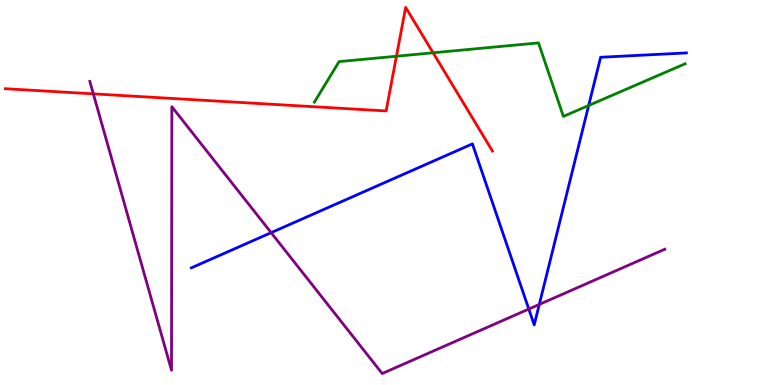[{'lines': ['blue', 'red'], 'intersections': []}, {'lines': ['green', 'red'], 'intersections': [{'x': 5.12, 'y': 8.54}, {'x': 5.59, 'y': 8.63}]}, {'lines': ['purple', 'red'], 'intersections': [{'x': 1.2, 'y': 7.56}]}, {'lines': ['blue', 'green'], 'intersections': [{'x': 7.6, 'y': 7.26}]}, {'lines': ['blue', 'purple'], 'intersections': [{'x': 3.5, 'y': 3.96}, {'x': 6.82, 'y': 1.97}, {'x': 6.96, 'y': 2.09}]}, {'lines': ['green', 'purple'], 'intersections': []}]